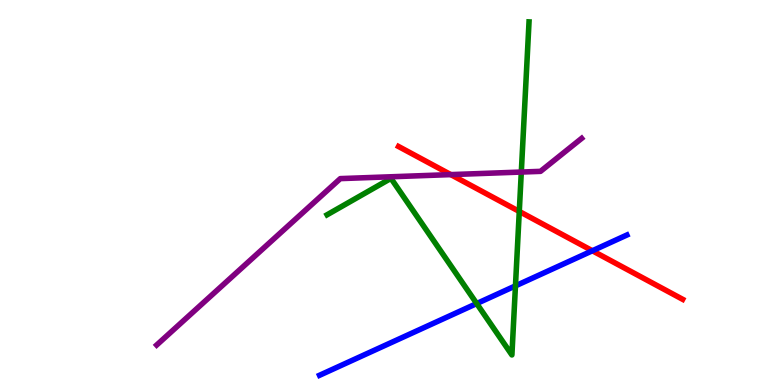[{'lines': ['blue', 'red'], 'intersections': [{'x': 7.64, 'y': 3.49}]}, {'lines': ['green', 'red'], 'intersections': [{'x': 6.7, 'y': 4.51}]}, {'lines': ['purple', 'red'], 'intersections': [{'x': 5.82, 'y': 5.46}]}, {'lines': ['blue', 'green'], 'intersections': [{'x': 6.15, 'y': 2.12}, {'x': 6.65, 'y': 2.57}]}, {'lines': ['blue', 'purple'], 'intersections': []}, {'lines': ['green', 'purple'], 'intersections': [{'x': 6.73, 'y': 5.53}]}]